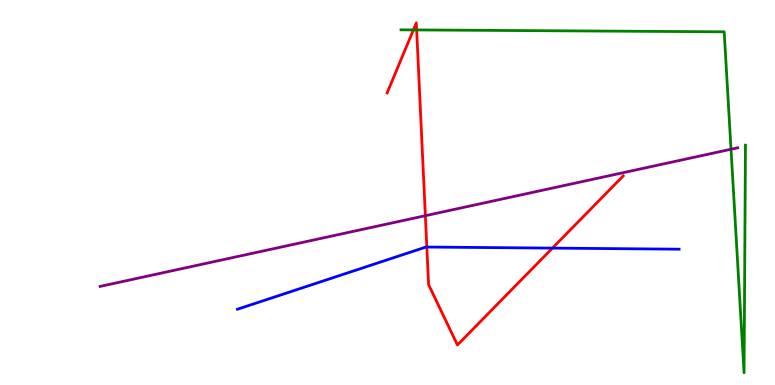[{'lines': ['blue', 'red'], 'intersections': [{'x': 5.51, 'y': 3.58}, {'x': 7.13, 'y': 3.56}]}, {'lines': ['green', 'red'], 'intersections': [{'x': 5.33, 'y': 9.22}, {'x': 5.38, 'y': 9.22}]}, {'lines': ['purple', 'red'], 'intersections': [{'x': 5.49, 'y': 4.4}]}, {'lines': ['blue', 'green'], 'intersections': []}, {'lines': ['blue', 'purple'], 'intersections': []}, {'lines': ['green', 'purple'], 'intersections': [{'x': 9.43, 'y': 6.12}]}]